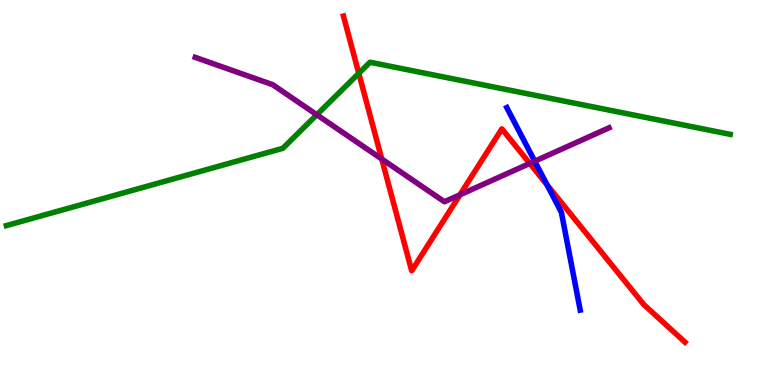[{'lines': ['blue', 'red'], 'intersections': [{'x': 7.06, 'y': 5.2}]}, {'lines': ['green', 'red'], 'intersections': [{'x': 4.63, 'y': 8.1}]}, {'lines': ['purple', 'red'], 'intersections': [{'x': 4.93, 'y': 5.87}, {'x': 5.94, 'y': 4.94}, {'x': 6.84, 'y': 5.75}]}, {'lines': ['blue', 'green'], 'intersections': []}, {'lines': ['blue', 'purple'], 'intersections': [{'x': 6.9, 'y': 5.81}]}, {'lines': ['green', 'purple'], 'intersections': [{'x': 4.09, 'y': 7.02}]}]